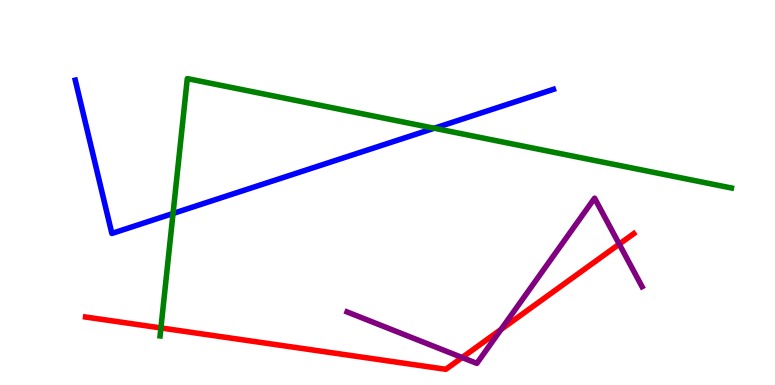[{'lines': ['blue', 'red'], 'intersections': []}, {'lines': ['green', 'red'], 'intersections': [{'x': 2.08, 'y': 1.48}]}, {'lines': ['purple', 'red'], 'intersections': [{'x': 5.96, 'y': 0.714}, {'x': 6.46, 'y': 1.44}, {'x': 7.99, 'y': 3.66}]}, {'lines': ['blue', 'green'], 'intersections': [{'x': 2.23, 'y': 4.45}, {'x': 5.6, 'y': 6.67}]}, {'lines': ['blue', 'purple'], 'intersections': []}, {'lines': ['green', 'purple'], 'intersections': []}]